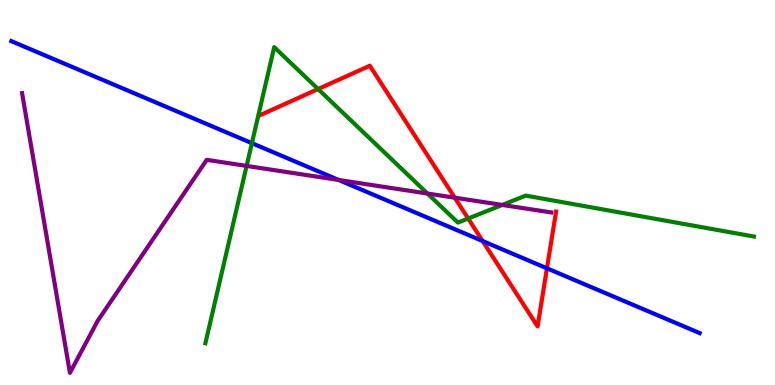[{'lines': ['blue', 'red'], 'intersections': [{'x': 6.23, 'y': 3.74}, {'x': 7.06, 'y': 3.03}]}, {'lines': ['green', 'red'], 'intersections': [{'x': 4.1, 'y': 7.69}, {'x': 6.04, 'y': 4.32}]}, {'lines': ['purple', 'red'], 'intersections': [{'x': 5.87, 'y': 4.87}]}, {'lines': ['blue', 'green'], 'intersections': [{'x': 3.25, 'y': 6.28}]}, {'lines': ['blue', 'purple'], 'intersections': [{'x': 4.37, 'y': 5.33}]}, {'lines': ['green', 'purple'], 'intersections': [{'x': 3.18, 'y': 5.69}, {'x': 5.52, 'y': 4.97}, {'x': 6.48, 'y': 4.68}]}]